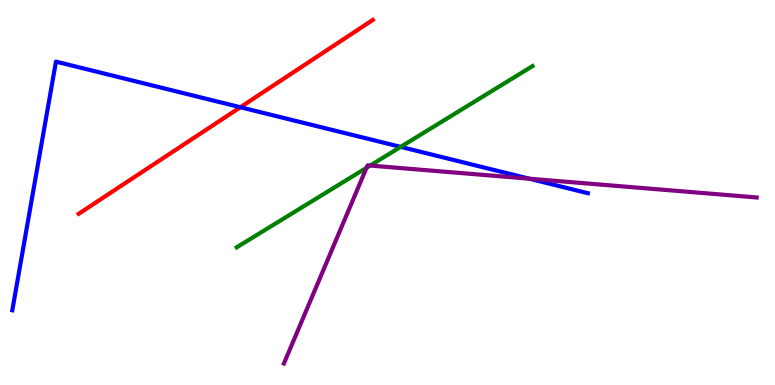[{'lines': ['blue', 'red'], 'intersections': [{'x': 3.1, 'y': 7.21}]}, {'lines': ['green', 'red'], 'intersections': []}, {'lines': ['purple', 'red'], 'intersections': []}, {'lines': ['blue', 'green'], 'intersections': [{'x': 5.17, 'y': 6.18}]}, {'lines': ['blue', 'purple'], 'intersections': [{'x': 6.83, 'y': 5.36}]}, {'lines': ['green', 'purple'], 'intersections': [{'x': 4.73, 'y': 5.64}, {'x': 4.78, 'y': 5.7}]}]